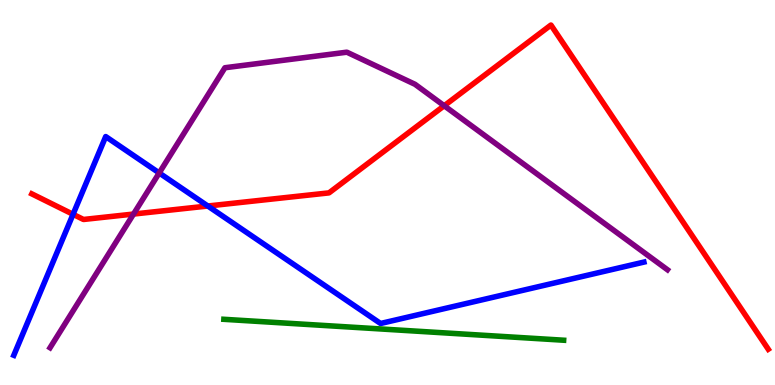[{'lines': ['blue', 'red'], 'intersections': [{'x': 0.943, 'y': 4.43}, {'x': 2.68, 'y': 4.65}]}, {'lines': ['green', 'red'], 'intersections': []}, {'lines': ['purple', 'red'], 'intersections': [{'x': 1.72, 'y': 4.44}, {'x': 5.73, 'y': 7.25}]}, {'lines': ['blue', 'green'], 'intersections': []}, {'lines': ['blue', 'purple'], 'intersections': [{'x': 2.05, 'y': 5.51}]}, {'lines': ['green', 'purple'], 'intersections': []}]